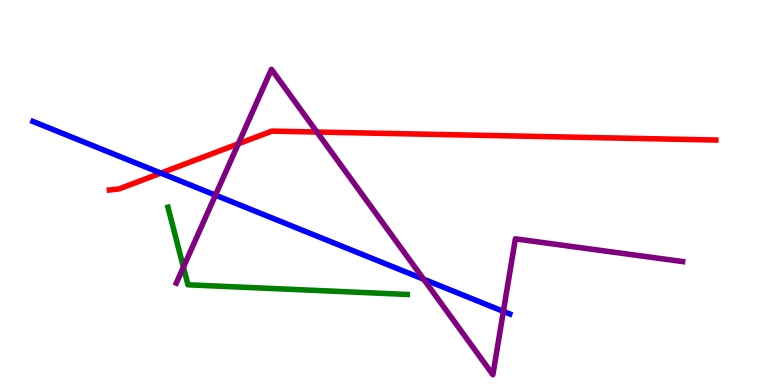[{'lines': ['blue', 'red'], 'intersections': [{'x': 2.08, 'y': 5.5}]}, {'lines': ['green', 'red'], 'intersections': []}, {'lines': ['purple', 'red'], 'intersections': [{'x': 3.07, 'y': 6.26}, {'x': 4.09, 'y': 6.57}]}, {'lines': ['blue', 'green'], 'intersections': []}, {'lines': ['blue', 'purple'], 'intersections': [{'x': 2.78, 'y': 4.93}, {'x': 5.47, 'y': 2.75}, {'x': 6.5, 'y': 1.91}]}, {'lines': ['green', 'purple'], 'intersections': [{'x': 2.37, 'y': 3.06}]}]